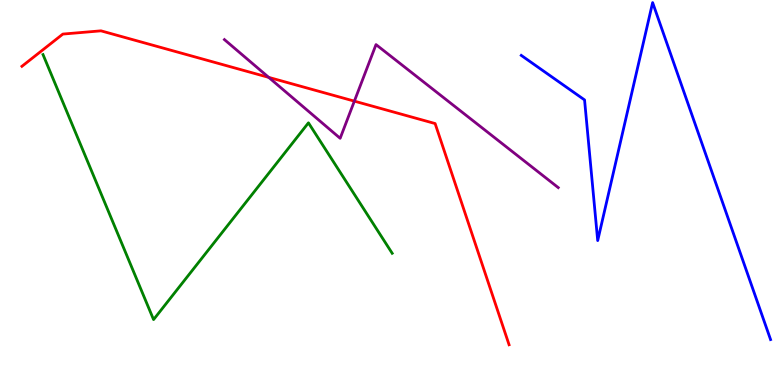[{'lines': ['blue', 'red'], 'intersections': []}, {'lines': ['green', 'red'], 'intersections': []}, {'lines': ['purple', 'red'], 'intersections': [{'x': 3.47, 'y': 7.99}, {'x': 4.57, 'y': 7.37}]}, {'lines': ['blue', 'green'], 'intersections': []}, {'lines': ['blue', 'purple'], 'intersections': []}, {'lines': ['green', 'purple'], 'intersections': []}]